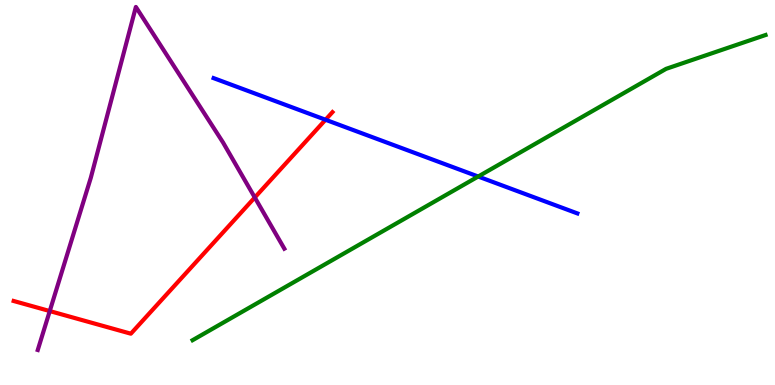[{'lines': ['blue', 'red'], 'intersections': [{'x': 4.2, 'y': 6.89}]}, {'lines': ['green', 'red'], 'intersections': []}, {'lines': ['purple', 'red'], 'intersections': [{'x': 0.642, 'y': 1.92}, {'x': 3.29, 'y': 4.87}]}, {'lines': ['blue', 'green'], 'intersections': [{'x': 6.17, 'y': 5.41}]}, {'lines': ['blue', 'purple'], 'intersections': []}, {'lines': ['green', 'purple'], 'intersections': []}]